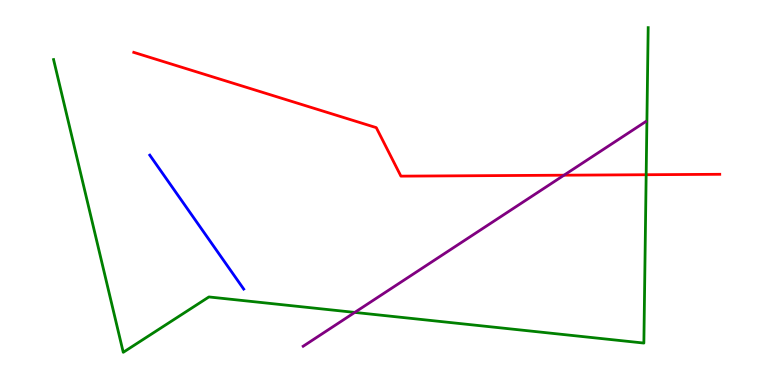[{'lines': ['blue', 'red'], 'intersections': []}, {'lines': ['green', 'red'], 'intersections': [{'x': 8.34, 'y': 5.46}]}, {'lines': ['purple', 'red'], 'intersections': [{'x': 7.28, 'y': 5.45}]}, {'lines': ['blue', 'green'], 'intersections': []}, {'lines': ['blue', 'purple'], 'intersections': []}, {'lines': ['green', 'purple'], 'intersections': [{'x': 4.58, 'y': 1.89}]}]